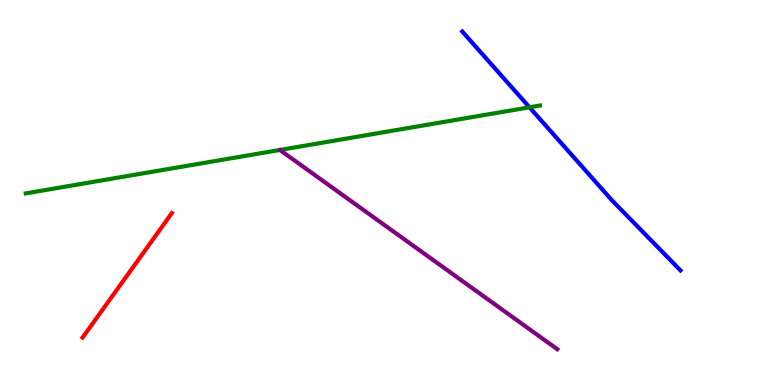[{'lines': ['blue', 'red'], 'intersections': []}, {'lines': ['green', 'red'], 'intersections': []}, {'lines': ['purple', 'red'], 'intersections': []}, {'lines': ['blue', 'green'], 'intersections': [{'x': 6.83, 'y': 7.21}]}, {'lines': ['blue', 'purple'], 'intersections': []}, {'lines': ['green', 'purple'], 'intersections': []}]